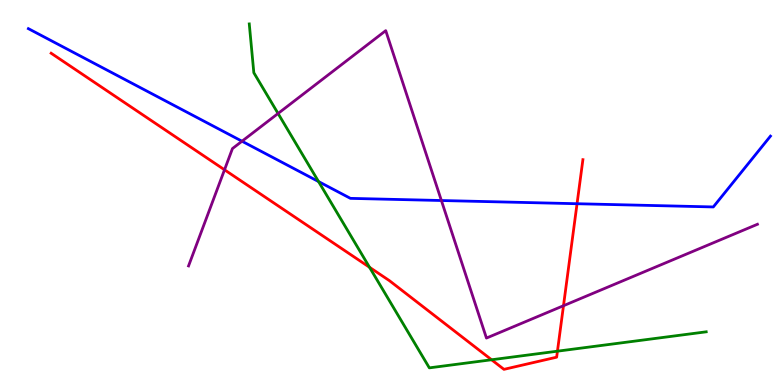[{'lines': ['blue', 'red'], 'intersections': [{'x': 7.45, 'y': 4.71}]}, {'lines': ['green', 'red'], 'intersections': [{'x': 4.77, 'y': 3.06}, {'x': 6.34, 'y': 0.656}, {'x': 7.19, 'y': 0.878}]}, {'lines': ['purple', 'red'], 'intersections': [{'x': 2.9, 'y': 5.59}, {'x': 7.27, 'y': 2.06}]}, {'lines': ['blue', 'green'], 'intersections': [{'x': 4.11, 'y': 5.28}]}, {'lines': ['blue', 'purple'], 'intersections': [{'x': 3.12, 'y': 6.33}, {'x': 5.7, 'y': 4.79}]}, {'lines': ['green', 'purple'], 'intersections': [{'x': 3.59, 'y': 7.05}]}]